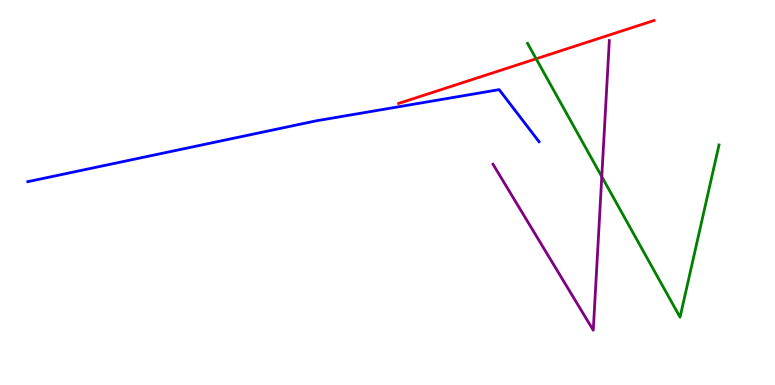[{'lines': ['blue', 'red'], 'intersections': []}, {'lines': ['green', 'red'], 'intersections': [{'x': 6.92, 'y': 8.47}]}, {'lines': ['purple', 'red'], 'intersections': []}, {'lines': ['blue', 'green'], 'intersections': []}, {'lines': ['blue', 'purple'], 'intersections': []}, {'lines': ['green', 'purple'], 'intersections': [{'x': 7.76, 'y': 5.41}]}]